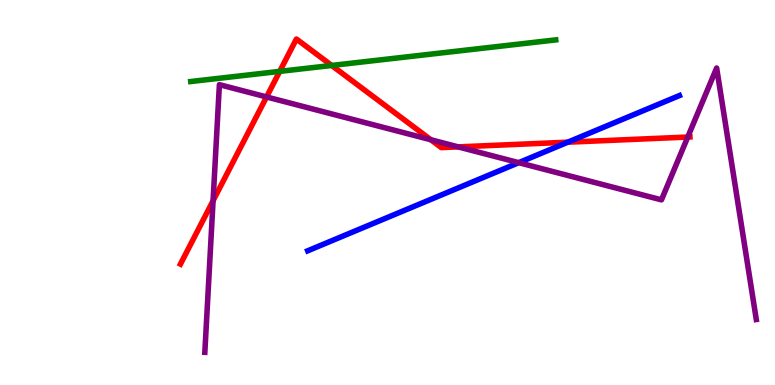[{'lines': ['blue', 'red'], 'intersections': [{'x': 7.33, 'y': 6.31}]}, {'lines': ['green', 'red'], 'intersections': [{'x': 3.61, 'y': 8.15}, {'x': 4.28, 'y': 8.3}]}, {'lines': ['purple', 'red'], 'intersections': [{'x': 2.75, 'y': 4.79}, {'x': 3.44, 'y': 7.48}, {'x': 5.56, 'y': 6.37}, {'x': 5.91, 'y': 6.18}, {'x': 8.87, 'y': 6.44}]}, {'lines': ['blue', 'green'], 'intersections': []}, {'lines': ['blue', 'purple'], 'intersections': [{'x': 6.69, 'y': 5.77}]}, {'lines': ['green', 'purple'], 'intersections': []}]